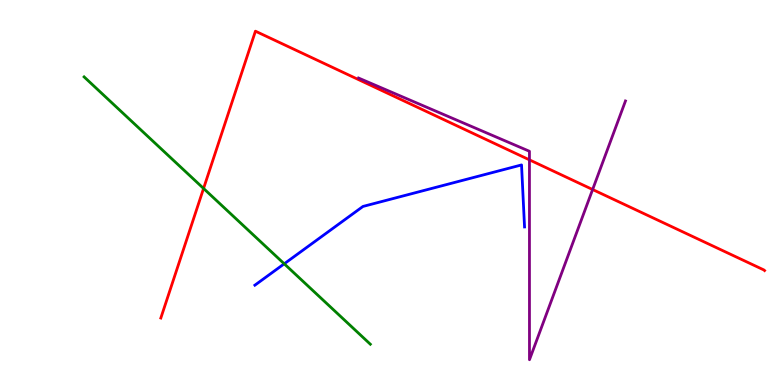[{'lines': ['blue', 'red'], 'intersections': []}, {'lines': ['green', 'red'], 'intersections': [{'x': 2.63, 'y': 5.11}]}, {'lines': ['purple', 'red'], 'intersections': [{'x': 6.83, 'y': 5.85}, {'x': 7.65, 'y': 5.08}]}, {'lines': ['blue', 'green'], 'intersections': [{'x': 3.67, 'y': 3.15}]}, {'lines': ['blue', 'purple'], 'intersections': []}, {'lines': ['green', 'purple'], 'intersections': []}]